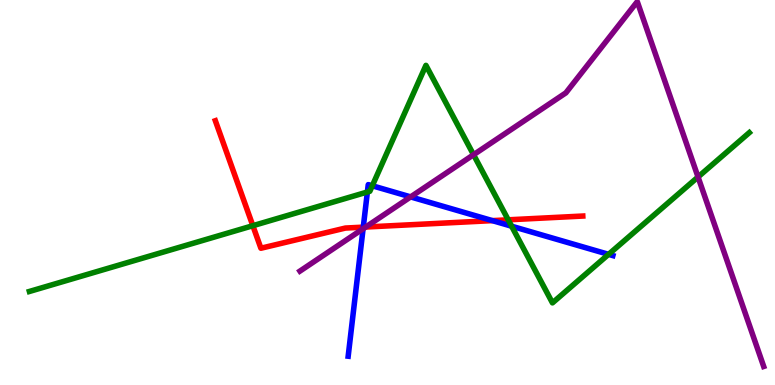[{'lines': ['blue', 'red'], 'intersections': [{'x': 4.69, 'y': 4.1}, {'x': 6.35, 'y': 4.27}]}, {'lines': ['green', 'red'], 'intersections': [{'x': 3.26, 'y': 4.14}, {'x': 6.56, 'y': 4.29}]}, {'lines': ['purple', 'red'], 'intersections': [{'x': 4.72, 'y': 4.1}]}, {'lines': ['blue', 'green'], 'intersections': [{'x': 4.74, 'y': 5.01}, {'x': 4.8, 'y': 5.17}, {'x': 6.6, 'y': 4.12}, {'x': 7.85, 'y': 3.39}]}, {'lines': ['blue', 'purple'], 'intersections': [{'x': 4.68, 'y': 4.06}, {'x': 5.3, 'y': 4.89}]}, {'lines': ['green', 'purple'], 'intersections': [{'x': 6.11, 'y': 5.98}, {'x': 9.01, 'y': 5.4}]}]